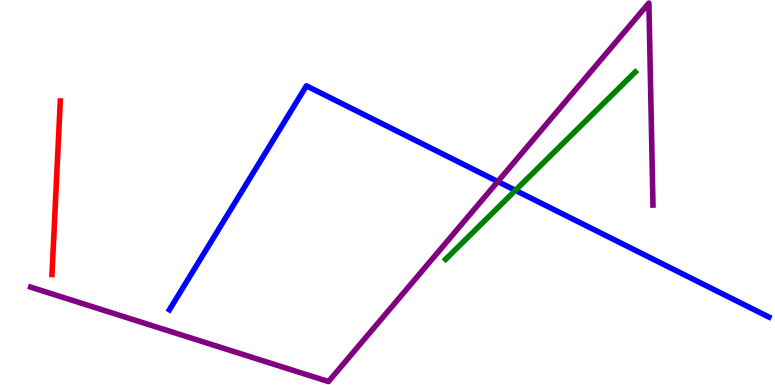[{'lines': ['blue', 'red'], 'intersections': []}, {'lines': ['green', 'red'], 'intersections': []}, {'lines': ['purple', 'red'], 'intersections': []}, {'lines': ['blue', 'green'], 'intersections': [{'x': 6.65, 'y': 5.06}]}, {'lines': ['blue', 'purple'], 'intersections': [{'x': 6.42, 'y': 5.28}]}, {'lines': ['green', 'purple'], 'intersections': []}]